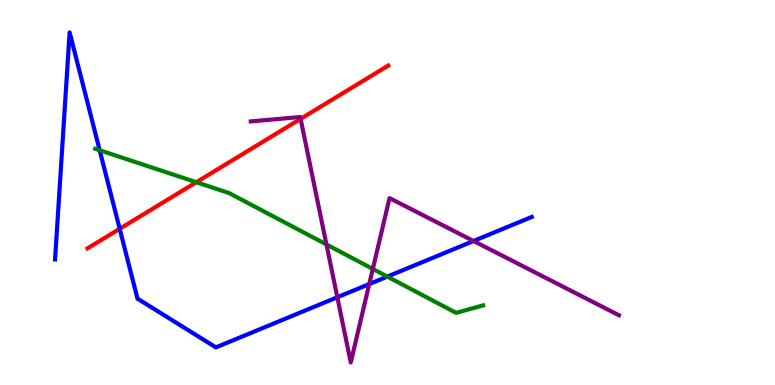[{'lines': ['blue', 'red'], 'intersections': [{'x': 1.54, 'y': 4.06}]}, {'lines': ['green', 'red'], 'intersections': [{'x': 2.53, 'y': 5.27}]}, {'lines': ['purple', 'red'], 'intersections': [{'x': 3.88, 'y': 6.91}]}, {'lines': ['blue', 'green'], 'intersections': [{'x': 1.29, 'y': 6.1}, {'x': 5.0, 'y': 2.82}]}, {'lines': ['blue', 'purple'], 'intersections': [{'x': 4.35, 'y': 2.28}, {'x': 4.76, 'y': 2.62}, {'x': 6.11, 'y': 3.74}]}, {'lines': ['green', 'purple'], 'intersections': [{'x': 4.21, 'y': 3.65}, {'x': 4.81, 'y': 3.01}]}]